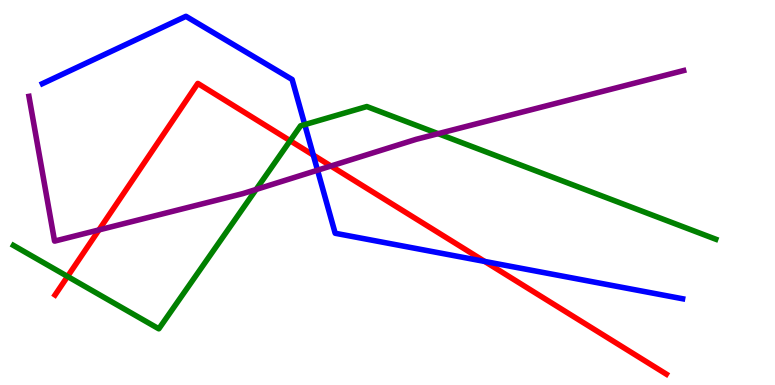[{'lines': ['blue', 'red'], 'intersections': [{'x': 4.04, 'y': 5.97}, {'x': 6.25, 'y': 3.21}]}, {'lines': ['green', 'red'], 'intersections': [{'x': 0.872, 'y': 2.82}, {'x': 3.74, 'y': 6.34}]}, {'lines': ['purple', 'red'], 'intersections': [{'x': 1.28, 'y': 4.03}, {'x': 4.27, 'y': 5.69}]}, {'lines': ['blue', 'green'], 'intersections': [{'x': 3.93, 'y': 6.76}]}, {'lines': ['blue', 'purple'], 'intersections': [{'x': 4.1, 'y': 5.58}]}, {'lines': ['green', 'purple'], 'intersections': [{'x': 3.3, 'y': 5.08}, {'x': 5.65, 'y': 6.53}]}]